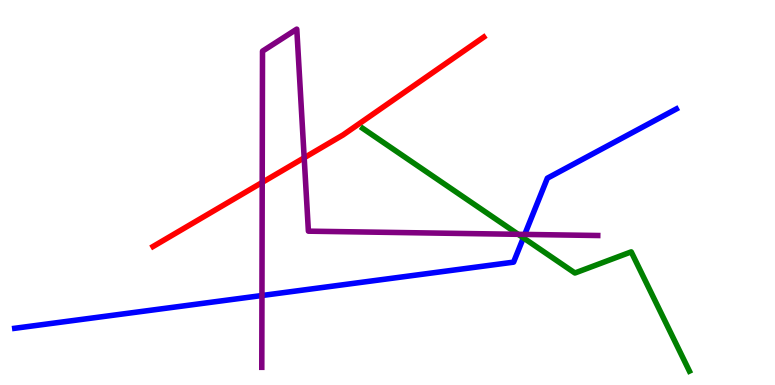[{'lines': ['blue', 'red'], 'intersections': []}, {'lines': ['green', 'red'], 'intersections': []}, {'lines': ['purple', 'red'], 'intersections': [{'x': 3.38, 'y': 5.26}, {'x': 3.92, 'y': 5.9}]}, {'lines': ['blue', 'green'], 'intersections': [{'x': 6.75, 'y': 3.82}]}, {'lines': ['blue', 'purple'], 'intersections': [{'x': 3.38, 'y': 2.32}, {'x': 6.77, 'y': 3.91}]}, {'lines': ['green', 'purple'], 'intersections': [{'x': 6.69, 'y': 3.91}]}]